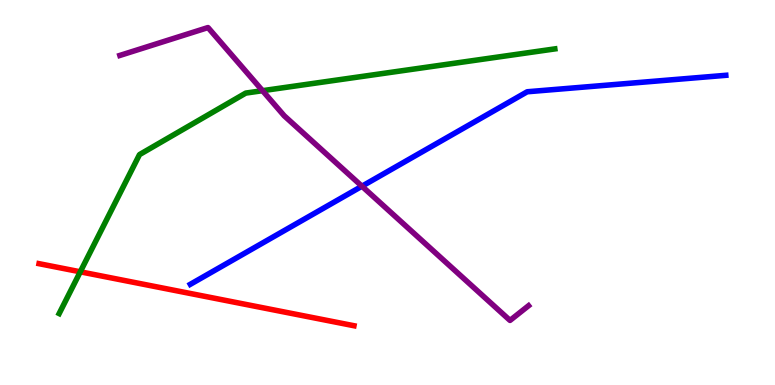[{'lines': ['blue', 'red'], 'intersections': []}, {'lines': ['green', 'red'], 'intersections': [{'x': 1.04, 'y': 2.94}]}, {'lines': ['purple', 'red'], 'intersections': []}, {'lines': ['blue', 'green'], 'intersections': []}, {'lines': ['blue', 'purple'], 'intersections': [{'x': 4.67, 'y': 5.16}]}, {'lines': ['green', 'purple'], 'intersections': [{'x': 3.39, 'y': 7.64}]}]